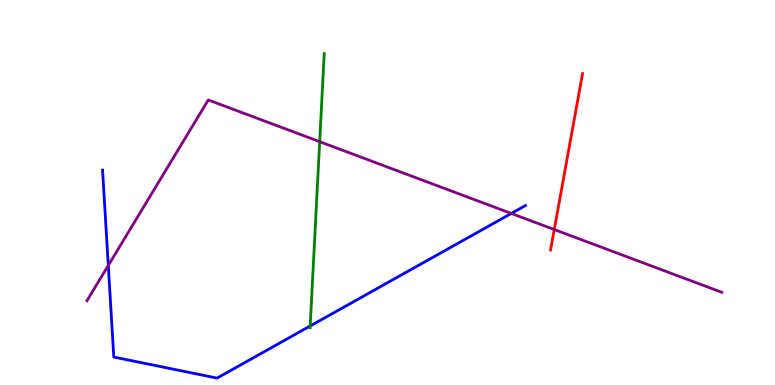[{'lines': ['blue', 'red'], 'intersections': []}, {'lines': ['green', 'red'], 'intersections': []}, {'lines': ['purple', 'red'], 'intersections': [{'x': 7.15, 'y': 4.04}]}, {'lines': ['blue', 'green'], 'intersections': [{'x': 4.0, 'y': 1.53}]}, {'lines': ['blue', 'purple'], 'intersections': [{'x': 1.4, 'y': 3.11}, {'x': 6.6, 'y': 4.46}]}, {'lines': ['green', 'purple'], 'intersections': [{'x': 4.12, 'y': 6.32}]}]